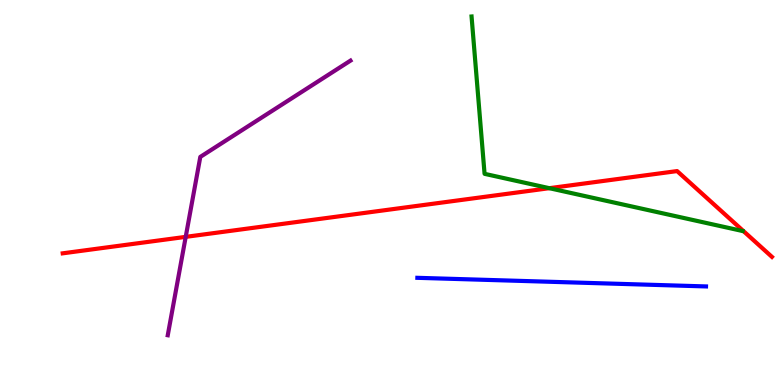[{'lines': ['blue', 'red'], 'intersections': []}, {'lines': ['green', 'red'], 'intersections': [{'x': 7.09, 'y': 5.11}]}, {'lines': ['purple', 'red'], 'intersections': [{'x': 2.4, 'y': 3.85}]}, {'lines': ['blue', 'green'], 'intersections': []}, {'lines': ['blue', 'purple'], 'intersections': []}, {'lines': ['green', 'purple'], 'intersections': []}]